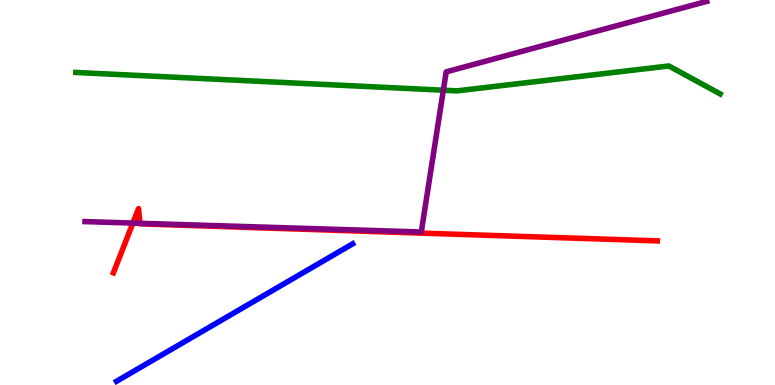[{'lines': ['blue', 'red'], 'intersections': []}, {'lines': ['green', 'red'], 'intersections': []}, {'lines': ['purple', 'red'], 'intersections': [{'x': 1.71, 'y': 4.21}, {'x': 1.81, 'y': 4.2}]}, {'lines': ['blue', 'green'], 'intersections': []}, {'lines': ['blue', 'purple'], 'intersections': []}, {'lines': ['green', 'purple'], 'intersections': [{'x': 5.72, 'y': 7.66}]}]